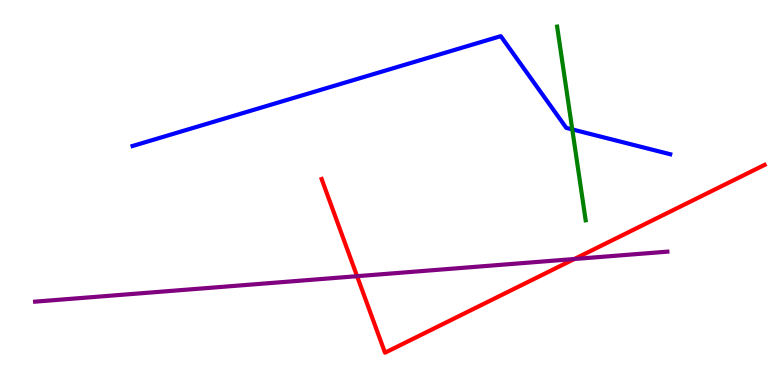[{'lines': ['blue', 'red'], 'intersections': []}, {'lines': ['green', 'red'], 'intersections': []}, {'lines': ['purple', 'red'], 'intersections': [{'x': 4.61, 'y': 2.83}, {'x': 7.41, 'y': 3.27}]}, {'lines': ['blue', 'green'], 'intersections': [{'x': 7.38, 'y': 6.64}]}, {'lines': ['blue', 'purple'], 'intersections': []}, {'lines': ['green', 'purple'], 'intersections': []}]